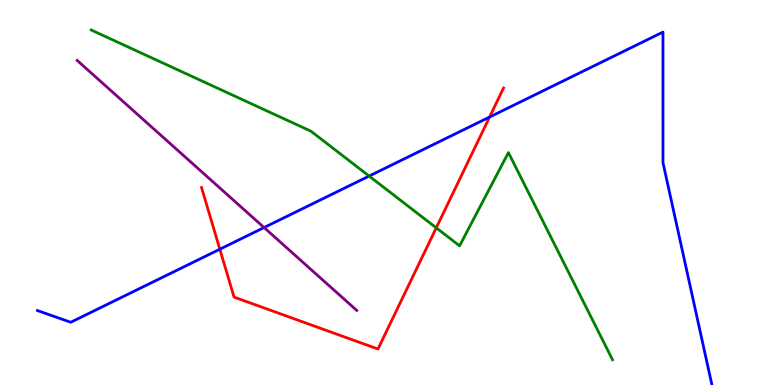[{'lines': ['blue', 'red'], 'intersections': [{'x': 2.84, 'y': 3.53}, {'x': 6.32, 'y': 6.96}]}, {'lines': ['green', 'red'], 'intersections': [{'x': 5.63, 'y': 4.08}]}, {'lines': ['purple', 'red'], 'intersections': []}, {'lines': ['blue', 'green'], 'intersections': [{'x': 4.76, 'y': 5.43}]}, {'lines': ['blue', 'purple'], 'intersections': [{'x': 3.41, 'y': 4.09}]}, {'lines': ['green', 'purple'], 'intersections': []}]